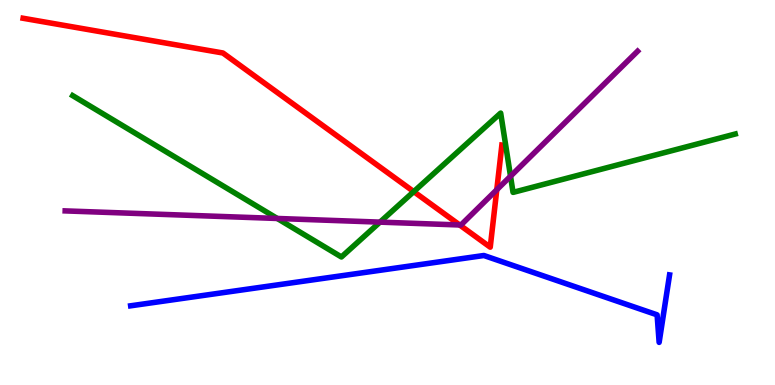[{'lines': ['blue', 'red'], 'intersections': []}, {'lines': ['green', 'red'], 'intersections': [{'x': 5.34, 'y': 5.02}]}, {'lines': ['purple', 'red'], 'intersections': [{'x': 5.93, 'y': 4.16}, {'x': 6.41, 'y': 5.07}]}, {'lines': ['blue', 'green'], 'intersections': []}, {'lines': ['blue', 'purple'], 'intersections': []}, {'lines': ['green', 'purple'], 'intersections': [{'x': 3.58, 'y': 4.33}, {'x': 4.9, 'y': 4.23}, {'x': 6.59, 'y': 5.42}]}]